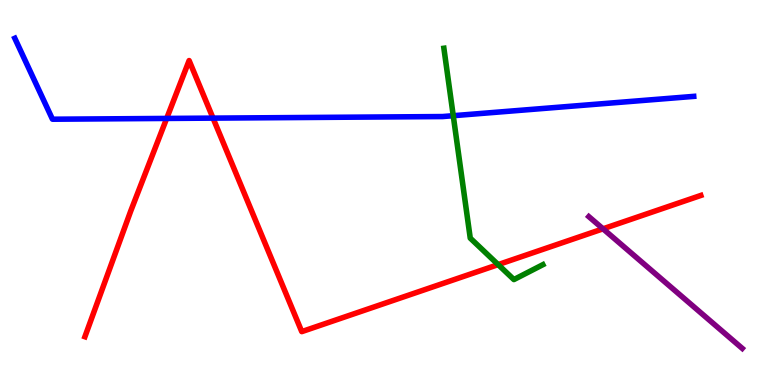[{'lines': ['blue', 'red'], 'intersections': [{'x': 2.15, 'y': 6.92}, {'x': 2.75, 'y': 6.93}]}, {'lines': ['green', 'red'], 'intersections': [{'x': 6.43, 'y': 3.13}]}, {'lines': ['purple', 'red'], 'intersections': [{'x': 7.78, 'y': 4.06}]}, {'lines': ['blue', 'green'], 'intersections': [{'x': 5.85, 'y': 6.99}]}, {'lines': ['blue', 'purple'], 'intersections': []}, {'lines': ['green', 'purple'], 'intersections': []}]